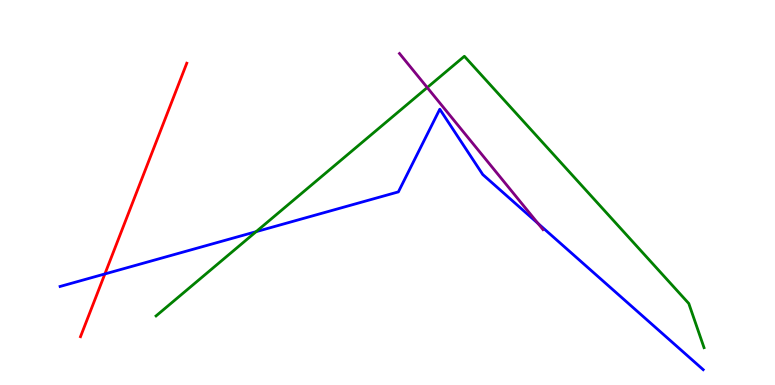[{'lines': ['blue', 'red'], 'intersections': [{'x': 1.35, 'y': 2.88}]}, {'lines': ['green', 'red'], 'intersections': []}, {'lines': ['purple', 'red'], 'intersections': []}, {'lines': ['blue', 'green'], 'intersections': [{'x': 3.3, 'y': 3.98}]}, {'lines': ['blue', 'purple'], 'intersections': [{'x': 6.94, 'y': 4.2}]}, {'lines': ['green', 'purple'], 'intersections': [{'x': 5.51, 'y': 7.73}]}]